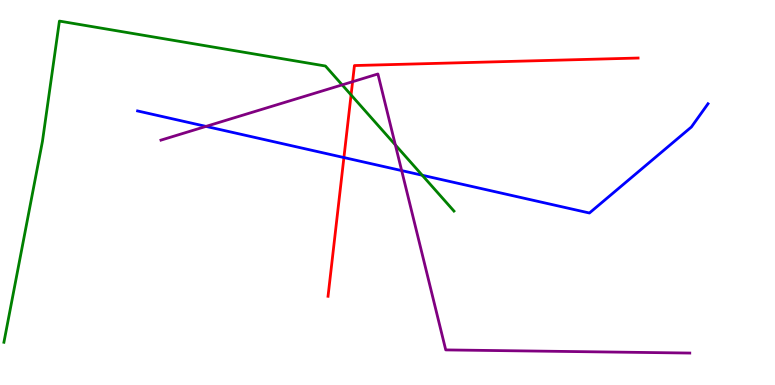[{'lines': ['blue', 'red'], 'intersections': [{'x': 4.44, 'y': 5.91}]}, {'lines': ['green', 'red'], 'intersections': [{'x': 4.53, 'y': 7.53}]}, {'lines': ['purple', 'red'], 'intersections': [{'x': 4.55, 'y': 7.88}]}, {'lines': ['blue', 'green'], 'intersections': [{'x': 5.45, 'y': 5.45}]}, {'lines': ['blue', 'purple'], 'intersections': [{'x': 2.66, 'y': 6.72}, {'x': 5.18, 'y': 5.57}]}, {'lines': ['green', 'purple'], 'intersections': [{'x': 4.41, 'y': 7.8}, {'x': 5.1, 'y': 6.24}]}]